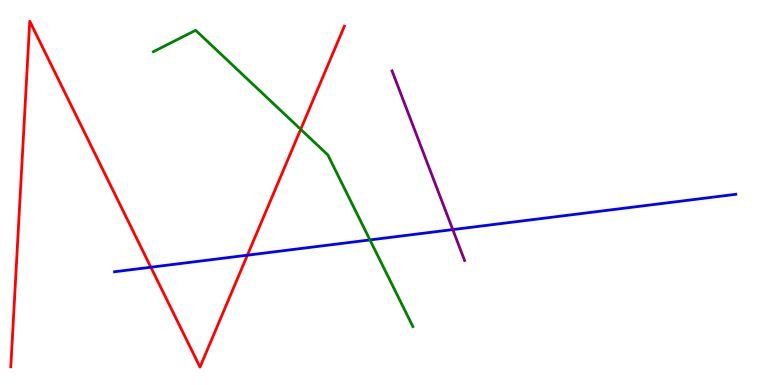[{'lines': ['blue', 'red'], 'intersections': [{'x': 1.95, 'y': 3.06}, {'x': 3.19, 'y': 3.37}]}, {'lines': ['green', 'red'], 'intersections': [{'x': 3.88, 'y': 6.64}]}, {'lines': ['purple', 'red'], 'intersections': []}, {'lines': ['blue', 'green'], 'intersections': [{'x': 4.77, 'y': 3.77}]}, {'lines': ['blue', 'purple'], 'intersections': [{'x': 5.84, 'y': 4.04}]}, {'lines': ['green', 'purple'], 'intersections': []}]